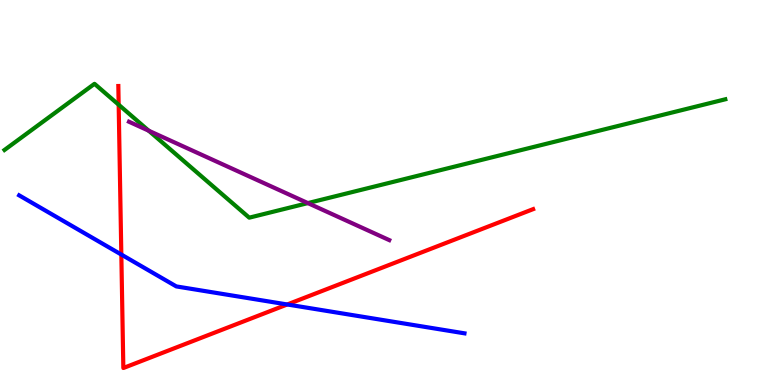[{'lines': ['blue', 'red'], 'intersections': [{'x': 1.57, 'y': 3.39}, {'x': 3.71, 'y': 2.09}]}, {'lines': ['green', 'red'], 'intersections': [{'x': 1.53, 'y': 7.28}]}, {'lines': ['purple', 'red'], 'intersections': []}, {'lines': ['blue', 'green'], 'intersections': []}, {'lines': ['blue', 'purple'], 'intersections': []}, {'lines': ['green', 'purple'], 'intersections': [{'x': 1.92, 'y': 6.61}, {'x': 3.97, 'y': 4.72}]}]